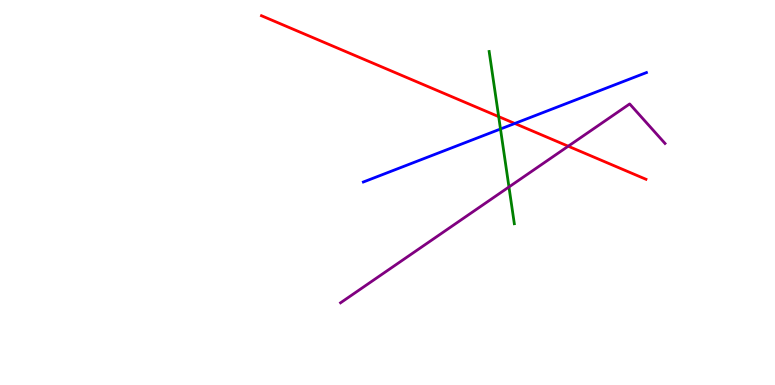[{'lines': ['blue', 'red'], 'intersections': [{'x': 6.64, 'y': 6.79}]}, {'lines': ['green', 'red'], 'intersections': [{'x': 6.43, 'y': 6.97}]}, {'lines': ['purple', 'red'], 'intersections': [{'x': 7.33, 'y': 6.2}]}, {'lines': ['blue', 'green'], 'intersections': [{'x': 6.46, 'y': 6.65}]}, {'lines': ['blue', 'purple'], 'intersections': []}, {'lines': ['green', 'purple'], 'intersections': [{'x': 6.57, 'y': 5.14}]}]